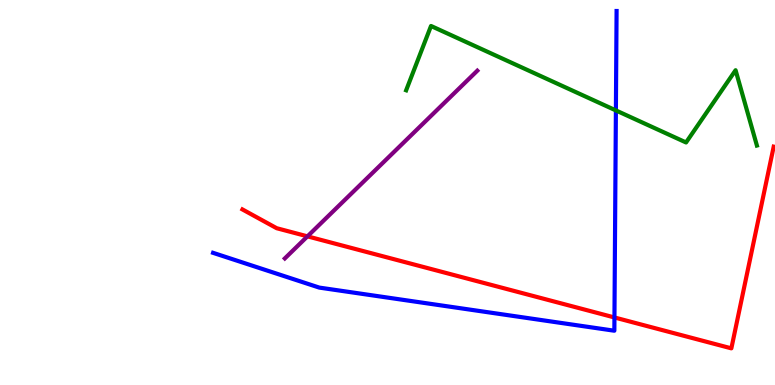[{'lines': ['blue', 'red'], 'intersections': [{'x': 7.93, 'y': 1.75}]}, {'lines': ['green', 'red'], 'intersections': []}, {'lines': ['purple', 'red'], 'intersections': [{'x': 3.97, 'y': 3.86}]}, {'lines': ['blue', 'green'], 'intersections': [{'x': 7.95, 'y': 7.13}]}, {'lines': ['blue', 'purple'], 'intersections': []}, {'lines': ['green', 'purple'], 'intersections': []}]